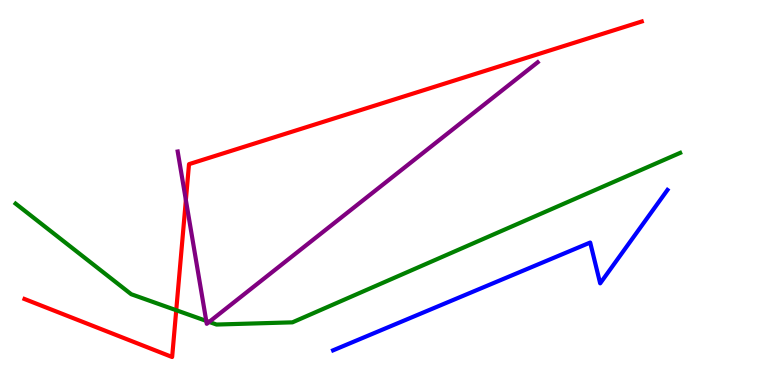[{'lines': ['blue', 'red'], 'intersections': []}, {'lines': ['green', 'red'], 'intersections': [{'x': 2.27, 'y': 1.94}]}, {'lines': ['purple', 'red'], 'intersections': [{'x': 2.4, 'y': 4.8}]}, {'lines': ['blue', 'green'], 'intersections': []}, {'lines': ['blue', 'purple'], 'intersections': []}, {'lines': ['green', 'purple'], 'intersections': [{'x': 2.66, 'y': 1.67}, {'x': 2.7, 'y': 1.64}]}]